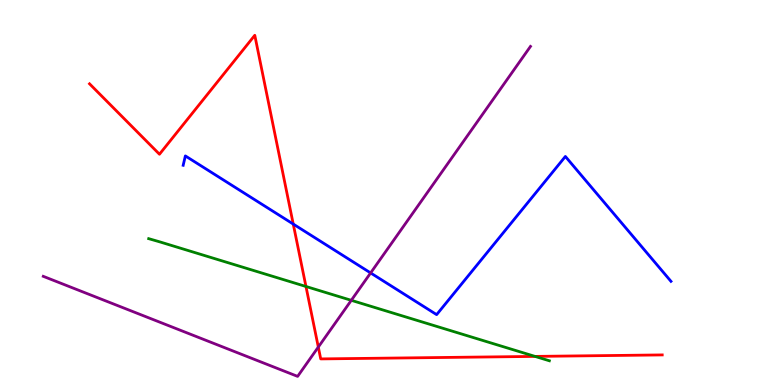[{'lines': ['blue', 'red'], 'intersections': [{'x': 3.78, 'y': 4.18}]}, {'lines': ['green', 'red'], 'intersections': [{'x': 3.95, 'y': 2.56}, {'x': 6.9, 'y': 0.743}]}, {'lines': ['purple', 'red'], 'intersections': [{'x': 4.11, 'y': 0.985}]}, {'lines': ['blue', 'green'], 'intersections': []}, {'lines': ['blue', 'purple'], 'intersections': [{'x': 4.78, 'y': 2.91}]}, {'lines': ['green', 'purple'], 'intersections': [{'x': 4.53, 'y': 2.2}]}]